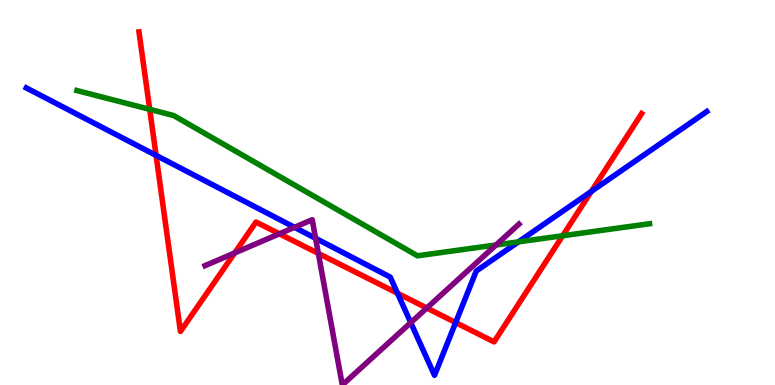[{'lines': ['blue', 'red'], 'intersections': [{'x': 2.01, 'y': 5.96}, {'x': 5.13, 'y': 2.38}, {'x': 5.88, 'y': 1.62}, {'x': 7.63, 'y': 5.03}]}, {'lines': ['green', 'red'], 'intersections': [{'x': 1.93, 'y': 7.16}, {'x': 7.26, 'y': 3.88}]}, {'lines': ['purple', 'red'], 'intersections': [{'x': 3.03, 'y': 3.43}, {'x': 3.6, 'y': 3.93}, {'x': 4.11, 'y': 3.42}, {'x': 5.51, 'y': 2.0}]}, {'lines': ['blue', 'green'], 'intersections': [{'x': 6.69, 'y': 3.72}]}, {'lines': ['blue', 'purple'], 'intersections': [{'x': 3.8, 'y': 4.1}, {'x': 4.07, 'y': 3.81}, {'x': 5.3, 'y': 1.62}]}, {'lines': ['green', 'purple'], 'intersections': [{'x': 6.4, 'y': 3.64}]}]